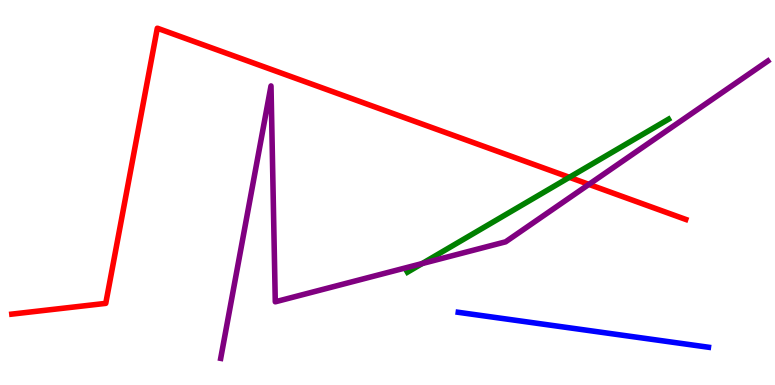[{'lines': ['blue', 'red'], 'intersections': []}, {'lines': ['green', 'red'], 'intersections': [{'x': 7.35, 'y': 5.39}]}, {'lines': ['purple', 'red'], 'intersections': [{'x': 7.6, 'y': 5.21}]}, {'lines': ['blue', 'green'], 'intersections': []}, {'lines': ['blue', 'purple'], 'intersections': []}, {'lines': ['green', 'purple'], 'intersections': [{'x': 5.45, 'y': 3.15}]}]